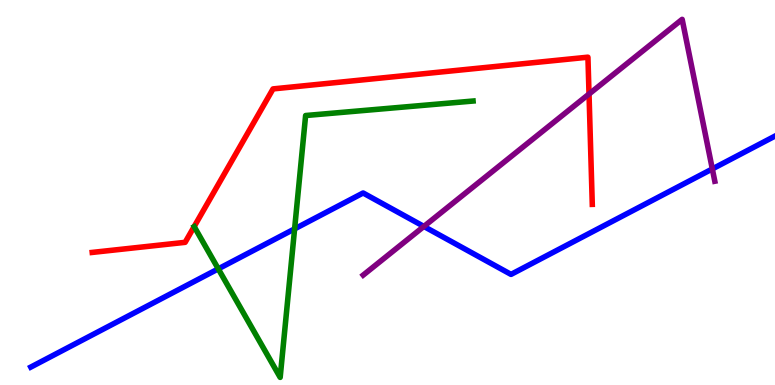[{'lines': ['blue', 'red'], 'intersections': []}, {'lines': ['green', 'red'], 'intersections': []}, {'lines': ['purple', 'red'], 'intersections': [{'x': 7.6, 'y': 7.56}]}, {'lines': ['blue', 'green'], 'intersections': [{'x': 2.82, 'y': 3.02}, {'x': 3.8, 'y': 4.06}]}, {'lines': ['blue', 'purple'], 'intersections': [{'x': 5.47, 'y': 4.12}, {'x': 9.19, 'y': 5.61}]}, {'lines': ['green', 'purple'], 'intersections': []}]